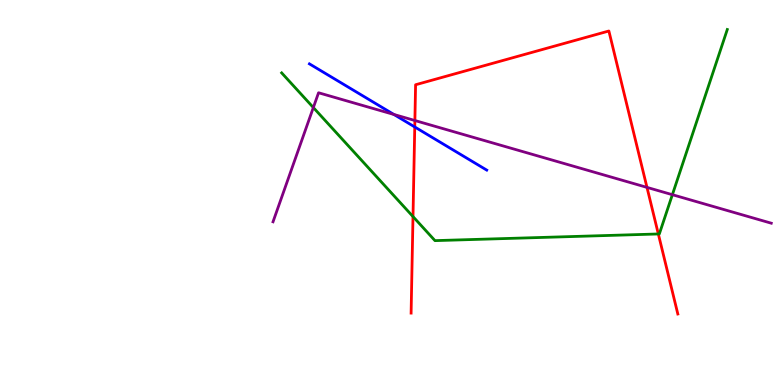[{'lines': ['blue', 'red'], 'intersections': [{'x': 5.35, 'y': 6.7}]}, {'lines': ['green', 'red'], 'intersections': [{'x': 5.33, 'y': 4.37}, {'x': 8.49, 'y': 3.92}]}, {'lines': ['purple', 'red'], 'intersections': [{'x': 5.35, 'y': 6.87}, {'x': 8.35, 'y': 5.13}]}, {'lines': ['blue', 'green'], 'intersections': []}, {'lines': ['blue', 'purple'], 'intersections': [{'x': 5.08, 'y': 7.03}]}, {'lines': ['green', 'purple'], 'intersections': [{'x': 4.04, 'y': 7.21}, {'x': 8.68, 'y': 4.94}]}]